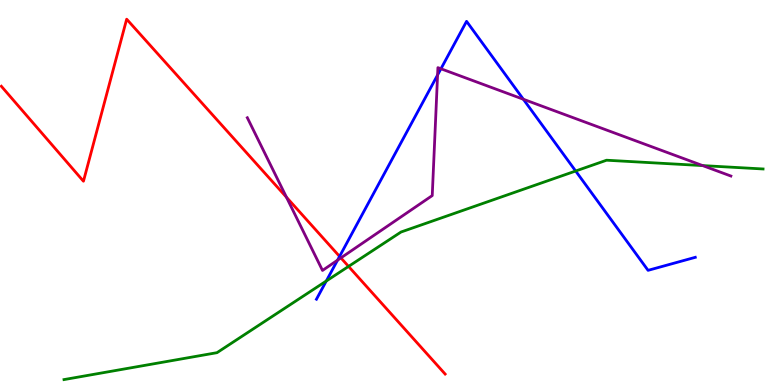[{'lines': ['blue', 'red'], 'intersections': [{'x': 4.38, 'y': 3.34}]}, {'lines': ['green', 'red'], 'intersections': [{'x': 4.5, 'y': 3.08}]}, {'lines': ['purple', 'red'], 'intersections': [{'x': 3.7, 'y': 4.88}, {'x': 4.4, 'y': 3.3}]}, {'lines': ['blue', 'green'], 'intersections': [{'x': 4.21, 'y': 2.7}, {'x': 7.43, 'y': 5.56}]}, {'lines': ['blue', 'purple'], 'intersections': [{'x': 4.36, 'y': 3.24}, {'x': 5.65, 'y': 8.05}, {'x': 5.69, 'y': 8.21}, {'x': 6.75, 'y': 7.42}]}, {'lines': ['green', 'purple'], 'intersections': [{'x': 9.07, 'y': 5.7}]}]